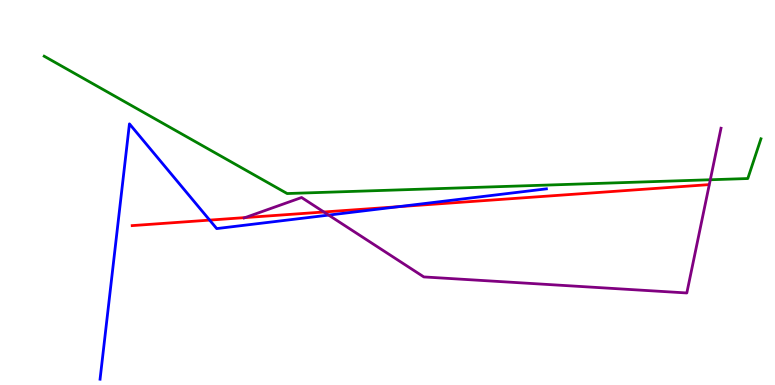[{'lines': ['blue', 'red'], 'intersections': [{'x': 2.71, 'y': 4.28}, {'x': 5.14, 'y': 4.63}]}, {'lines': ['green', 'red'], 'intersections': []}, {'lines': ['purple', 'red'], 'intersections': [{'x': 3.16, 'y': 4.35}, {'x': 4.18, 'y': 4.49}]}, {'lines': ['blue', 'green'], 'intersections': []}, {'lines': ['blue', 'purple'], 'intersections': [{'x': 4.24, 'y': 4.41}]}, {'lines': ['green', 'purple'], 'intersections': [{'x': 9.17, 'y': 5.33}]}]